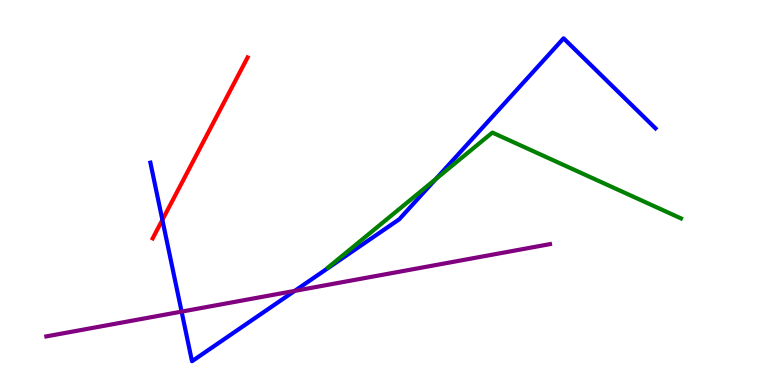[{'lines': ['blue', 'red'], 'intersections': [{'x': 2.1, 'y': 4.29}]}, {'lines': ['green', 'red'], 'intersections': []}, {'lines': ['purple', 'red'], 'intersections': []}, {'lines': ['blue', 'green'], 'intersections': [{'x': 5.62, 'y': 5.35}]}, {'lines': ['blue', 'purple'], 'intersections': [{'x': 2.34, 'y': 1.91}, {'x': 3.8, 'y': 2.44}]}, {'lines': ['green', 'purple'], 'intersections': []}]